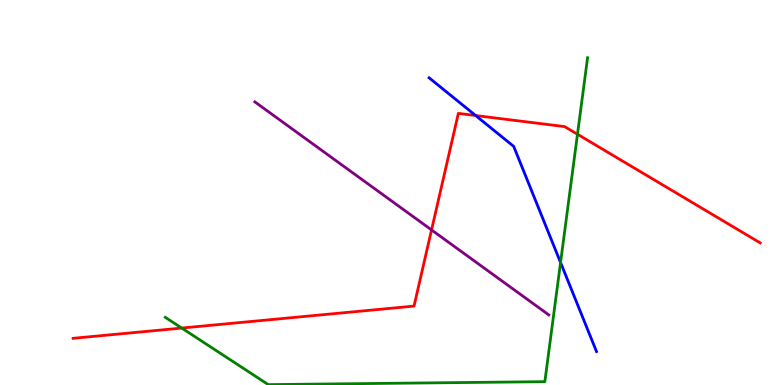[{'lines': ['blue', 'red'], 'intersections': [{'x': 6.14, 'y': 7.0}]}, {'lines': ['green', 'red'], 'intersections': [{'x': 2.34, 'y': 1.48}, {'x': 7.45, 'y': 6.51}]}, {'lines': ['purple', 'red'], 'intersections': [{'x': 5.57, 'y': 4.03}]}, {'lines': ['blue', 'green'], 'intersections': [{'x': 7.23, 'y': 3.18}]}, {'lines': ['blue', 'purple'], 'intersections': []}, {'lines': ['green', 'purple'], 'intersections': []}]